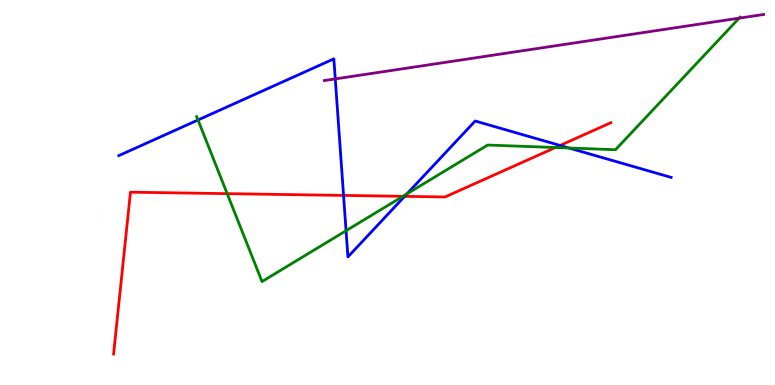[{'lines': ['blue', 'red'], 'intersections': [{'x': 4.43, 'y': 4.92}, {'x': 5.22, 'y': 4.9}, {'x': 7.23, 'y': 6.22}]}, {'lines': ['green', 'red'], 'intersections': [{'x': 2.93, 'y': 4.97}, {'x': 5.2, 'y': 4.9}, {'x': 7.17, 'y': 6.17}]}, {'lines': ['purple', 'red'], 'intersections': []}, {'lines': ['blue', 'green'], 'intersections': [{'x': 2.55, 'y': 6.88}, {'x': 4.47, 'y': 4.01}, {'x': 5.25, 'y': 4.96}, {'x': 7.34, 'y': 6.16}]}, {'lines': ['blue', 'purple'], 'intersections': [{'x': 4.33, 'y': 7.95}]}, {'lines': ['green', 'purple'], 'intersections': [{'x': 9.54, 'y': 9.53}]}]